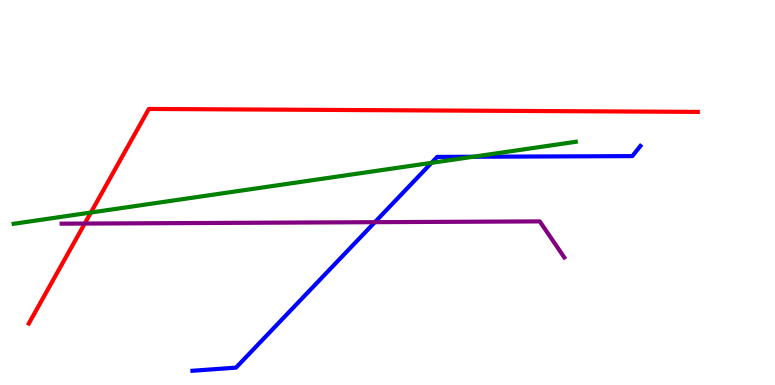[{'lines': ['blue', 'red'], 'intersections': []}, {'lines': ['green', 'red'], 'intersections': [{'x': 1.17, 'y': 4.48}]}, {'lines': ['purple', 'red'], 'intersections': [{'x': 1.09, 'y': 4.19}]}, {'lines': ['blue', 'green'], 'intersections': [{'x': 5.57, 'y': 5.77}, {'x': 6.11, 'y': 5.93}]}, {'lines': ['blue', 'purple'], 'intersections': [{'x': 4.84, 'y': 4.23}]}, {'lines': ['green', 'purple'], 'intersections': []}]